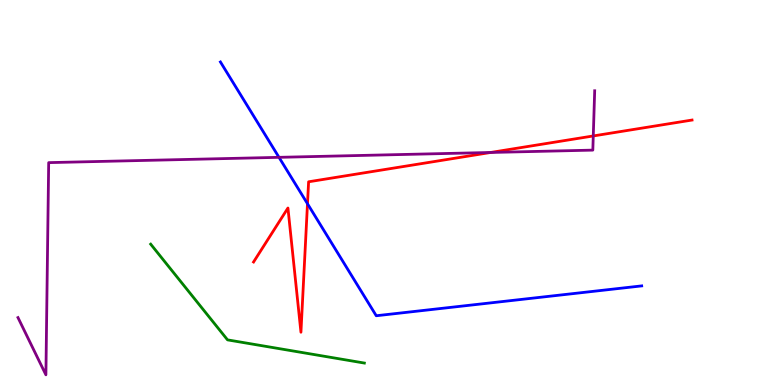[{'lines': ['blue', 'red'], 'intersections': [{'x': 3.97, 'y': 4.71}]}, {'lines': ['green', 'red'], 'intersections': []}, {'lines': ['purple', 'red'], 'intersections': [{'x': 6.33, 'y': 6.04}, {'x': 7.66, 'y': 6.47}]}, {'lines': ['blue', 'green'], 'intersections': []}, {'lines': ['blue', 'purple'], 'intersections': [{'x': 3.6, 'y': 5.91}]}, {'lines': ['green', 'purple'], 'intersections': []}]